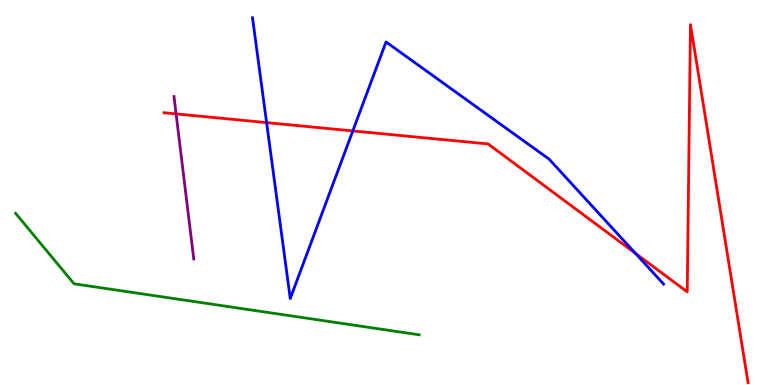[{'lines': ['blue', 'red'], 'intersections': [{'x': 3.44, 'y': 6.82}, {'x': 4.55, 'y': 6.6}, {'x': 8.2, 'y': 3.42}]}, {'lines': ['green', 'red'], 'intersections': []}, {'lines': ['purple', 'red'], 'intersections': [{'x': 2.27, 'y': 7.04}]}, {'lines': ['blue', 'green'], 'intersections': []}, {'lines': ['blue', 'purple'], 'intersections': []}, {'lines': ['green', 'purple'], 'intersections': []}]